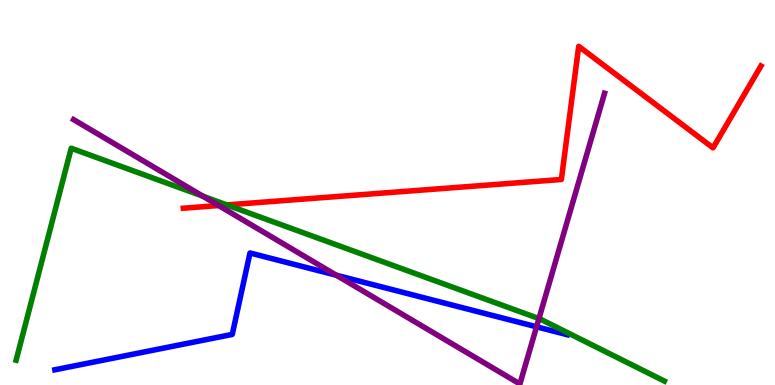[{'lines': ['blue', 'red'], 'intersections': []}, {'lines': ['green', 'red'], 'intersections': [{'x': 2.93, 'y': 4.68}]}, {'lines': ['purple', 'red'], 'intersections': [{'x': 2.82, 'y': 4.66}]}, {'lines': ['blue', 'green'], 'intersections': []}, {'lines': ['blue', 'purple'], 'intersections': [{'x': 4.34, 'y': 2.85}, {'x': 6.92, 'y': 1.51}]}, {'lines': ['green', 'purple'], 'intersections': [{'x': 2.62, 'y': 4.9}, {'x': 6.95, 'y': 1.72}]}]